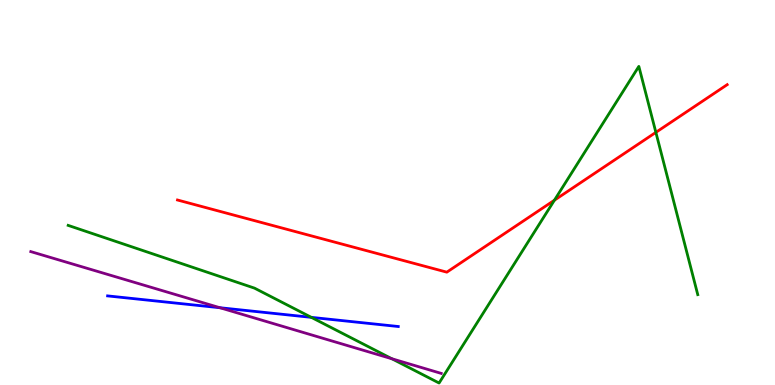[{'lines': ['blue', 'red'], 'intersections': []}, {'lines': ['green', 'red'], 'intersections': [{'x': 7.15, 'y': 4.8}, {'x': 8.46, 'y': 6.56}]}, {'lines': ['purple', 'red'], 'intersections': []}, {'lines': ['blue', 'green'], 'intersections': [{'x': 4.02, 'y': 1.76}]}, {'lines': ['blue', 'purple'], 'intersections': [{'x': 2.84, 'y': 2.01}]}, {'lines': ['green', 'purple'], 'intersections': [{'x': 5.06, 'y': 0.682}]}]